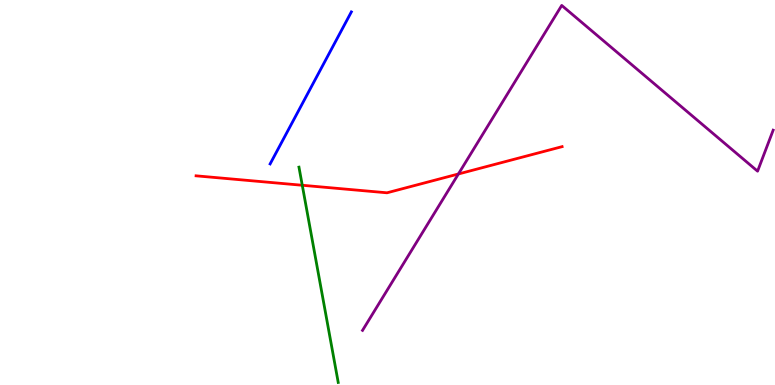[{'lines': ['blue', 'red'], 'intersections': []}, {'lines': ['green', 'red'], 'intersections': [{'x': 3.9, 'y': 5.19}]}, {'lines': ['purple', 'red'], 'intersections': [{'x': 5.91, 'y': 5.48}]}, {'lines': ['blue', 'green'], 'intersections': []}, {'lines': ['blue', 'purple'], 'intersections': []}, {'lines': ['green', 'purple'], 'intersections': []}]